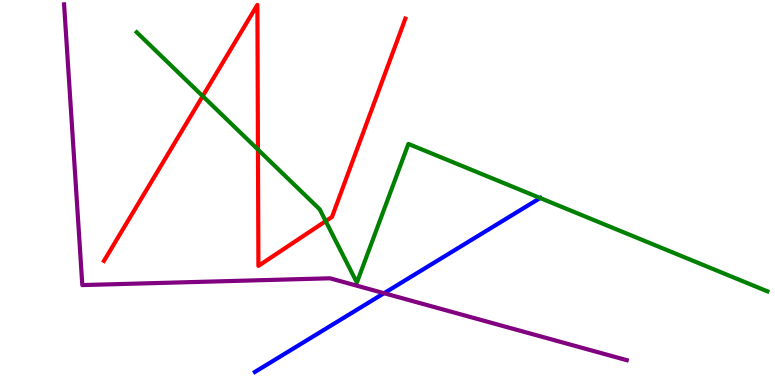[{'lines': ['blue', 'red'], 'intersections': []}, {'lines': ['green', 'red'], 'intersections': [{'x': 2.62, 'y': 7.5}, {'x': 3.33, 'y': 6.12}, {'x': 4.2, 'y': 4.26}]}, {'lines': ['purple', 'red'], 'intersections': []}, {'lines': ['blue', 'green'], 'intersections': [{'x': 6.97, 'y': 4.86}]}, {'lines': ['blue', 'purple'], 'intersections': [{'x': 4.96, 'y': 2.38}]}, {'lines': ['green', 'purple'], 'intersections': []}]